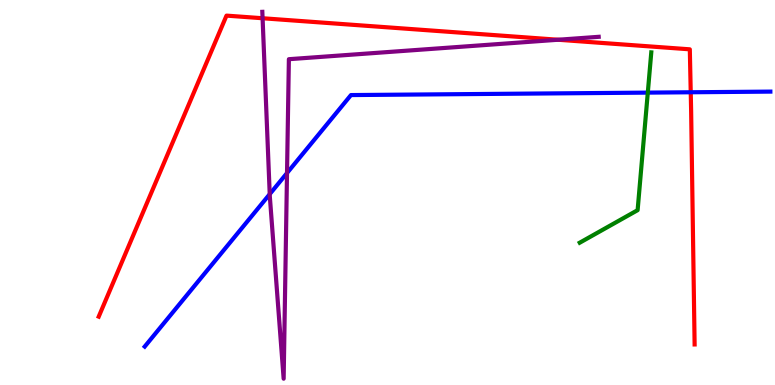[{'lines': ['blue', 'red'], 'intersections': [{'x': 8.91, 'y': 7.6}]}, {'lines': ['green', 'red'], 'intersections': []}, {'lines': ['purple', 'red'], 'intersections': [{'x': 3.39, 'y': 9.53}, {'x': 7.2, 'y': 8.97}]}, {'lines': ['blue', 'green'], 'intersections': [{'x': 8.36, 'y': 7.59}]}, {'lines': ['blue', 'purple'], 'intersections': [{'x': 3.48, 'y': 4.96}, {'x': 3.7, 'y': 5.51}]}, {'lines': ['green', 'purple'], 'intersections': []}]